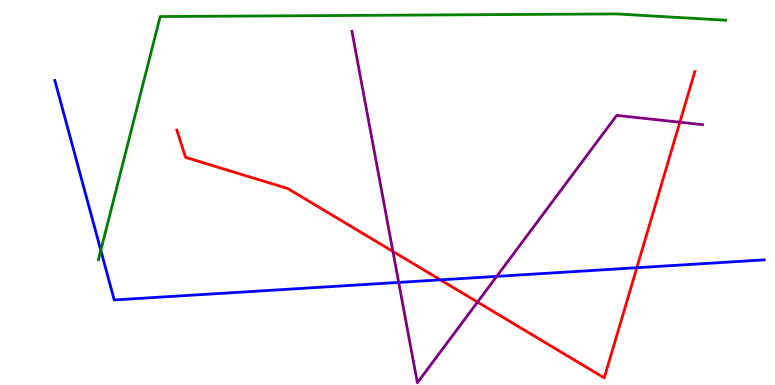[{'lines': ['blue', 'red'], 'intersections': [{'x': 5.68, 'y': 2.73}, {'x': 8.22, 'y': 3.05}]}, {'lines': ['green', 'red'], 'intersections': []}, {'lines': ['purple', 'red'], 'intersections': [{'x': 5.07, 'y': 3.47}, {'x': 6.16, 'y': 2.15}, {'x': 8.77, 'y': 6.83}]}, {'lines': ['blue', 'green'], 'intersections': [{'x': 1.3, 'y': 3.5}]}, {'lines': ['blue', 'purple'], 'intersections': [{'x': 5.14, 'y': 2.66}, {'x': 6.41, 'y': 2.82}]}, {'lines': ['green', 'purple'], 'intersections': []}]